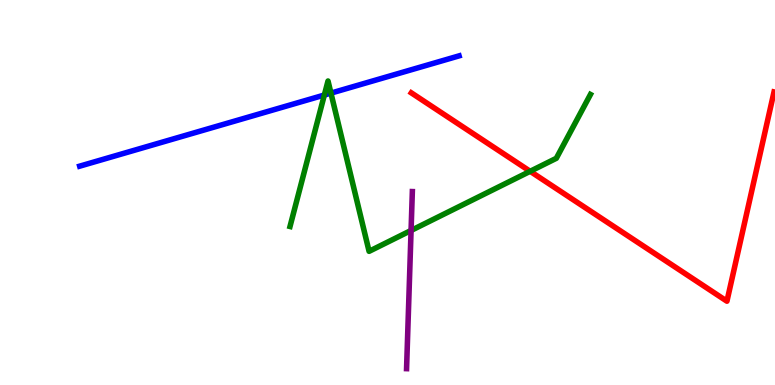[{'lines': ['blue', 'red'], 'intersections': []}, {'lines': ['green', 'red'], 'intersections': [{'x': 6.84, 'y': 5.55}]}, {'lines': ['purple', 'red'], 'intersections': []}, {'lines': ['blue', 'green'], 'intersections': [{'x': 4.19, 'y': 7.53}, {'x': 4.27, 'y': 7.58}]}, {'lines': ['blue', 'purple'], 'intersections': []}, {'lines': ['green', 'purple'], 'intersections': [{'x': 5.3, 'y': 4.01}]}]